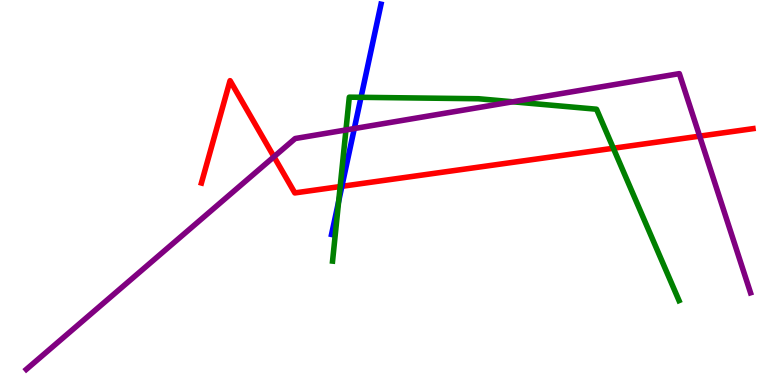[{'lines': ['blue', 'red'], 'intersections': [{'x': 4.41, 'y': 5.16}]}, {'lines': ['green', 'red'], 'intersections': [{'x': 4.39, 'y': 5.15}, {'x': 7.91, 'y': 6.15}]}, {'lines': ['purple', 'red'], 'intersections': [{'x': 3.54, 'y': 5.93}, {'x': 9.03, 'y': 6.46}]}, {'lines': ['blue', 'green'], 'intersections': [{'x': 4.37, 'y': 4.77}, {'x': 4.66, 'y': 7.47}]}, {'lines': ['blue', 'purple'], 'intersections': [{'x': 4.57, 'y': 6.66}]}, {'lines': ['green', 'purple'], 'intersections': [{'x': 4.46, 'y': 6.62}, {'x': 6.62, 'y': 7.36}]}]